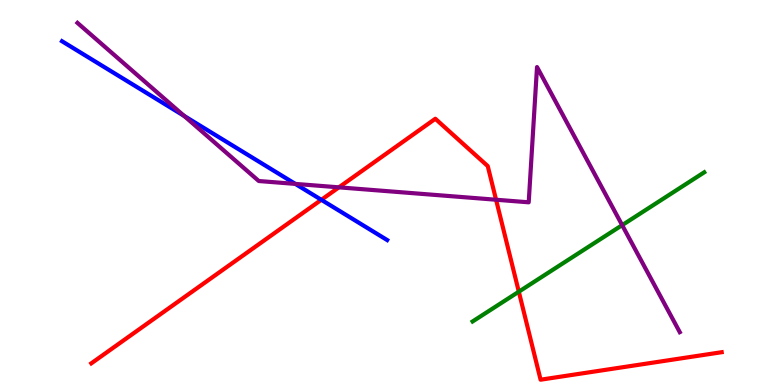[{'lines': ['blue', 'red'], 'intersections': [{'x': 4.15, 'y': 4.81}]}, {'lines': ['green', 'red'], 'intersections': [{'x': 6.69, 'y': 2.42}]}, {'lines': ['purple', 'red'], 'intersections': [{'x': 4.37, 'y': 5.13}, {'x': 6.4, 'y': 4.81}]}, {'lines': ['blue', 'green'], 'intersections': []}, {'lines': ['blue', 'purple'], 'intersections': [{'x': 2.38, 'y': 6.99}, {'x': 3.81, 'y': 5.22}]}, {'lines': ['green', 'purple'], 'intersections': [{'x': 8.03, 'y': 4.15}]}]